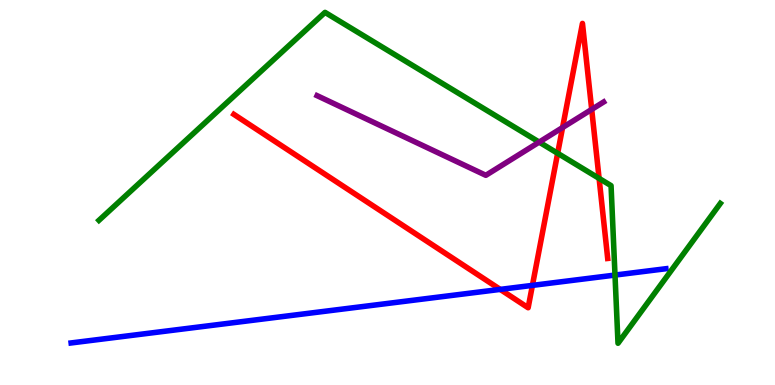[{'lines': ['blue', 'red'], 'intersections': [{'x': 6.45, 'y': 2.48}, {'x': 6.87, 'y': 2.59}]}, {'lines': ['green', 'red'], 'intersections': [{'x': 7.2, 'y': 6.02}, {'x': 7.73, 'y': 5.37}]}, {'lines': ['purple', 'red'], 'intersections': [{'x': 7.26, 'y': 6.69}, {'x': 7.63, 'y': 7.16}]}, {'lines': ['blue', 'green'], 'intersections': [{'x': 7.94, 'y': 2.86}]}, {'lines': ['blue', 'purple'], 'intersections': []}, {'lines': ['green', 'purple'], 'intersections': [{'x': 6.96, 'y': 6.31}]}]